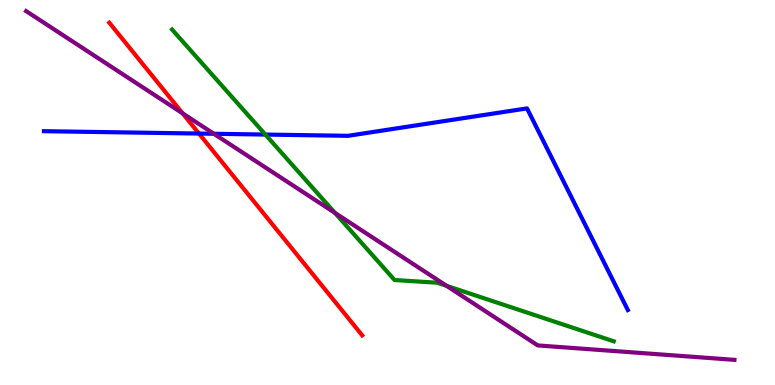[{'lines': ['blue', 'red'], 'intersections': [{'x': 2.57, 'y': 6.53}]}, {'lines': ['green', 'red'], 'intersections': []}, {'lines': ['purple', 'red'], 'intersections': [{'x': 2.36, 'y': 7.05}]}, {'lines': ['blue', 'green'], 'intersections': [{'x': 3.42, 'y': 6.5}]}, {'lines': ['blue', 'purple'], 'intersections': [{'x': 2.76, 'y': 6.53}]}, {'lines': ['green', 'purple'], 'intersections': [{'x': 4.32, 'y': 4.47}, {'x': 5.76, 'y': 2.58}]}]